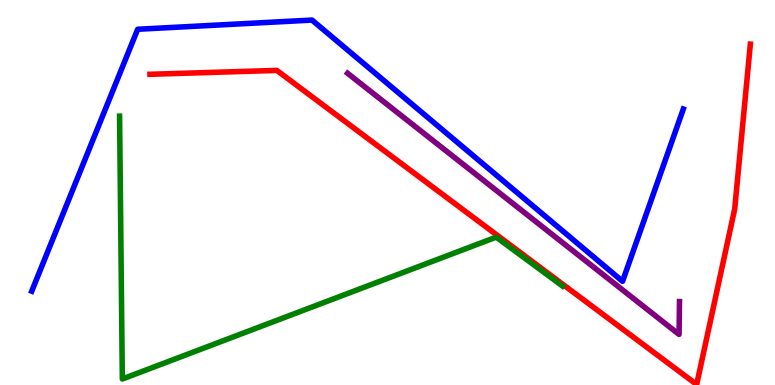[{'lines': ['blue', 'red'], 'intersections': []}, {'lines': ['green', 'red'], 'intersections': []}, {'lines': ['purple', 'red'], 'intersections': []}, {'lines': ['blue', 'green'], 'intersections': []}, {'lines': ['blue', 'purple'], 'intersections': []}, {'lines': ['green', 'purple'], 'intersections': []}]